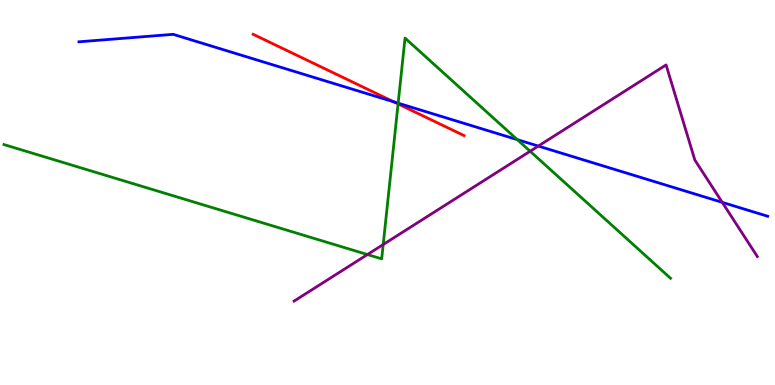[{'lines': ['blue', 'red'], 'intersections': [{'x': 5.08, 'y': 7.35}]}, {'lines': ['green', 'red'], 'intersections': [{'x': 5.14, 'y': 7.3}]}, {'lines': ['purple', 'red'], 'intersections': []}, {'lines': ['blue', 'green'], 'intersections': [{'x': 5.14, 'y': 7.32}, {'x': 6.67, 'y': 6.37}]}, {'lines': ['blue', 'purple'], 'intersections': [{'x': 6.95, 'y': 6.21}, {'x': 9.32, 'y': 4.74}]}, {'lines': ['green', 'purple'], 'intersections': [{'x': 4.74, 'y': 3.39}, {'x': 4.94, 'y': 3.65}, {'x': 6.84, 'y': 6.07}]}]